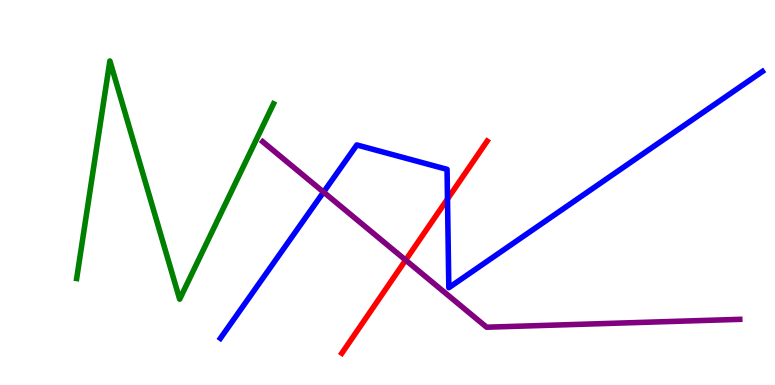[{'lines': ['blue', 'red'], 'intersections': [{'x': 5.77, 'y': 4.83}]}, {'lines': ['green', 'red'], 'intersections': []}, {'lines': ['purple', 'red'], 'intersections': [{'x': 5.23, 'y': 3.24}]}, {'lines': ['blue', 'green'], 'intersections': []}, {'lines': ['blue', 'purple'], 'intersections': [{'x': 4.18, 'y': 5.01}]}, {'lines': ['green', 'purple'], 'intersections': []}]